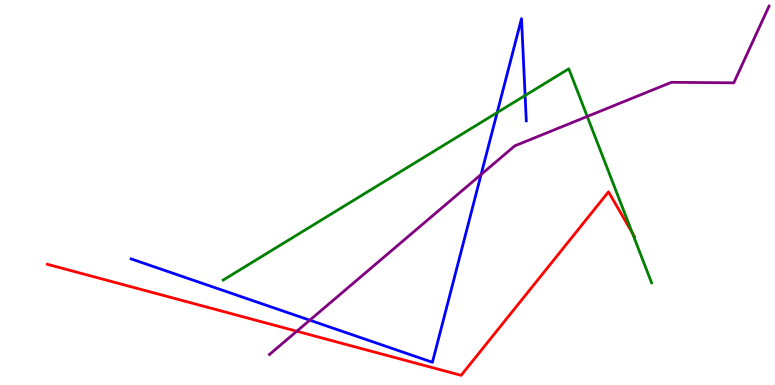[{'lines': ['blue', 'red'], 'intersections': []}, {'lines': ['green', 'red'], 'intersections': [{'x': 8.16, 'y': 3.96}]}, {'lines': ['purple', 'red'], 'intersections': [{'x': 3.83, 'y': 1.4}]}, {'lines': ['blue', 'green'], 'intersections': [{'x': 6.41, 'y': 7.08}, {'x': 6.78, 'y': 7.52}]}, {'lines': ['blue', 'purple'], 'intersections': [{'x': 4.0, 'y': 1.68}, {'x': 6.21, 'y': 5.47}]}, {'lines': ['green', 'purple'], 'intersections': [{'x': 7.58, 'y': 6.97}]}]